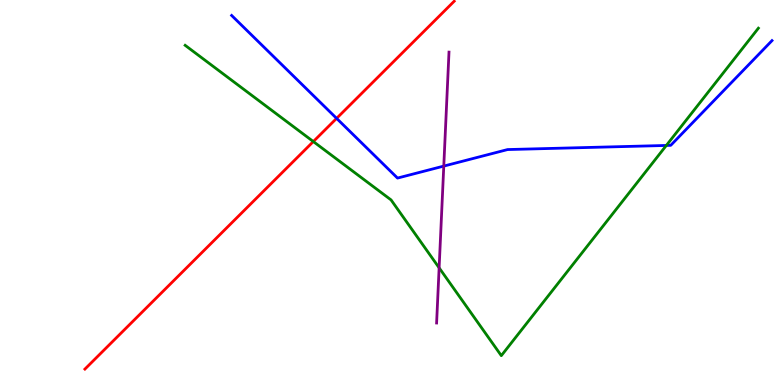[{'lines': ['blue', 'red'], 'intersections': [{'x': 4.34, 'y': 6.93}]}, {'lines': ['green', 'red'], 'intersections': [{'x': 4.04, 'y': 6.32}]}, {'lines': ['purple', 'red'], 'intersections': []}, {'lines': ['blue', 'green'], 'intersections': [{'x': 8.6, 'y': 6.22}]}, {'lines': ['blue', 'purple'], 'intersections': [{'x': 5.73, 'y': 5.69}]}, {'lines': ['green', 'purple'], 'intersections': [{'x': 5.67, 'y': 3.04}]}]